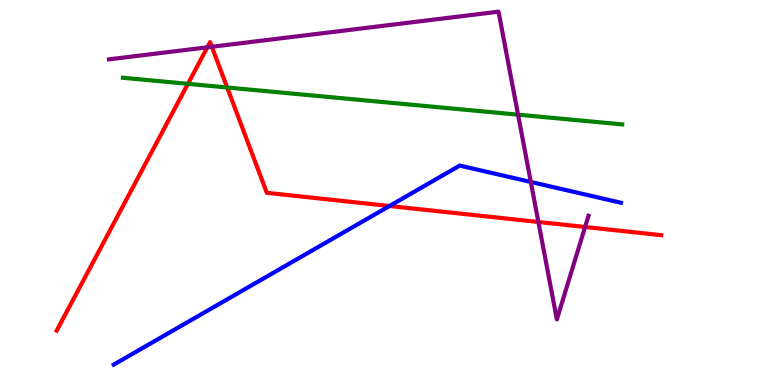[{'lines': ['blue', 'red'], 'intersections': [{'x': 5.03, 'y': 4.65}]}, {'lines': ['green', 'red'], 'intersections': [{'x': 2.42, 'y': 7.82}, {'x': 2.93, 'y': 7.73}]}, {'lines': ['purple', 'red'], 'intersections': [{'x': 2.68, 'y': 8.77}, {'x': 2.73, 'y': 8.79}, {'x': 6.95, 'y': 4.23}, {'x': 7.55, 'y': 4.1}]}, {'lines': ['blue', 'green'], 'intersections': []}, {'lines': ['blue', 'purple'], 'intersections': [{'x': 6.85, 'y': 5.27}]}, {'lines': ['green', 'purple'], 'intersections': [{'x': 6.68, 'y': 7.02}]}]